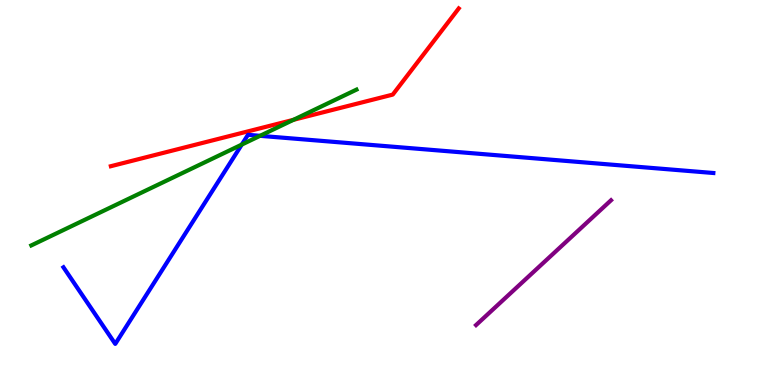[{'lines': ['blue', 'red'], 'intersections': []}, {'lines': ['green', 'red'], 'intersections': [{'x': 3.79, 'y': 6.89}]}, {'lines': ['purple', 'red'], 'intersections': []}, {'lines': ['blue', 'green'], 'intersections': [{'x': 3.12, 'y': 6.24}, {'x': 3.36, 'y': 6.47}]}, {'lines': ['blue', 'purple'], 'intersections': []}, {'lines': ['green', 'purple'], 'intersections': []}]